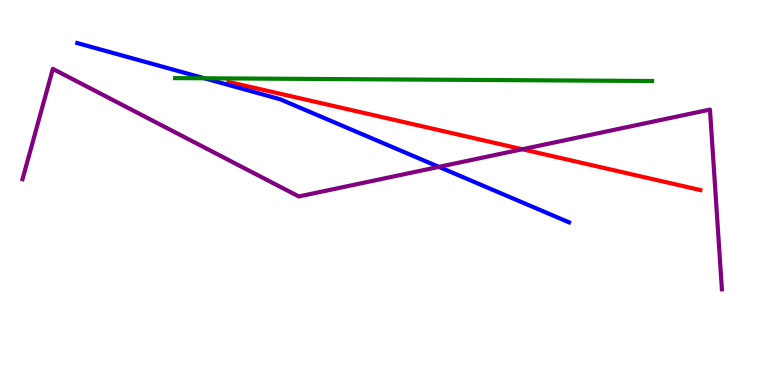[{'lines': ['blue', 'red'], 'intersections': []}, {'lines': ['green', 'red'], 'intersections': []}, {'lines': ['purple', 'red'], 'intersections': [{'x': 6.74, 'y': 6.12}]}, {'lines': ['blue', 'green'], 'intersections': [{'x': 2.64, 'y': 7.97}]}, {'lines': ['blue', 'purple'], 'intersections': [{'x': 5.66, 'y': 5.67}]}, {'lines': ['green', 'purple'], 'intersections': []}]